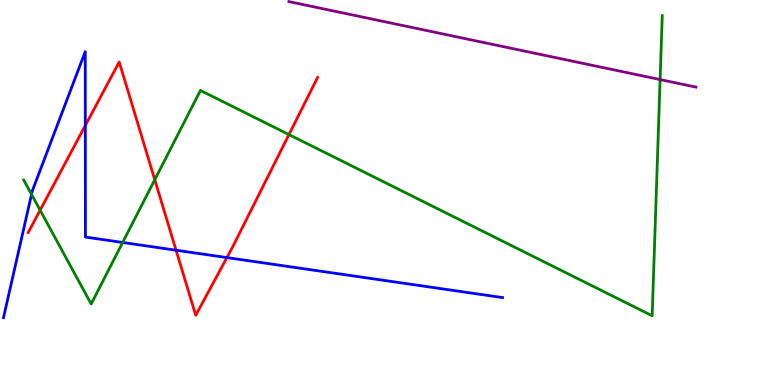[{'lines': ['blue', 'red'], 'intersections': [{'x': 1.1, 'y': 6.74}, {'x': 2.27, 'y': 3.5}, {'x': 2.93, 'y': 3.31}]}, {'lines': ['green', 'red'], 'intersections': [{'x': 0.518, 'y': 4.54}, {'x': 2.0, 'y': 5.33}, {'x': 3.73, 'y': 6.5}]}, {'lines': ['purple', 'red'], 'intersections': []}, {'lines': ['blue', 'green'], 'intersections': [{'x': 0.407, 'y': 4.95}, {'x': 1.58, 'y': 3.7}]}, {'lines': ['blue', 'purple'], 'intersections': []}, {'lines': ['green', 'purple'], 'intersections': [{'x': 8.52, 'y': 7.93}]}]